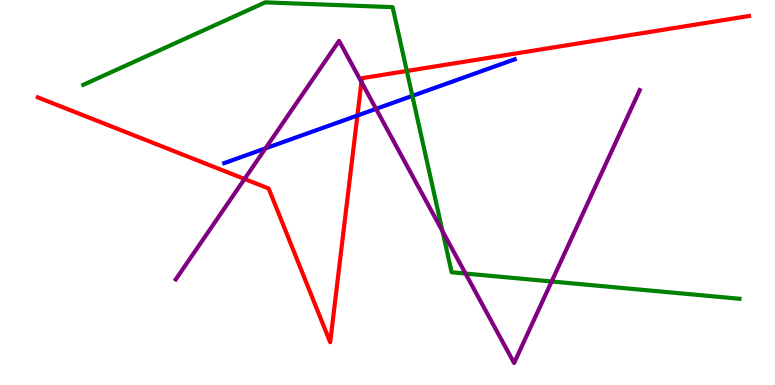[{'lines': ['blue', 'red'], 'intersections': [{'x': 4.61, 'y': 7.0}]}, {'lines': ['green', 'red'], 'intersections': [{'x': 5.25, 'y': 8.16}]}, {'lines': ['purple', 'red'], 'intersections': [{'x': 3.16, 'y': 5.35}, {'x': 4.66, 'y': 7.87}]}, {'lines': ['blue', 'green'], 'intersections': [{'x': 5.32, 'y': 7.51}]}, {'lines': ['blue', 'purple'], 'intersections': [{'x': 3.43, 'y': 6.15}, {'x': 4.85, 'y': 7.17}]}, {'lines': ['green', 'purple'], 'intersections': [{'x': 5.71, 'y': 4.0}, {'x': 6.01, 'y': 2.89}, {'x': 7.12, 'y': 2.69}]}]